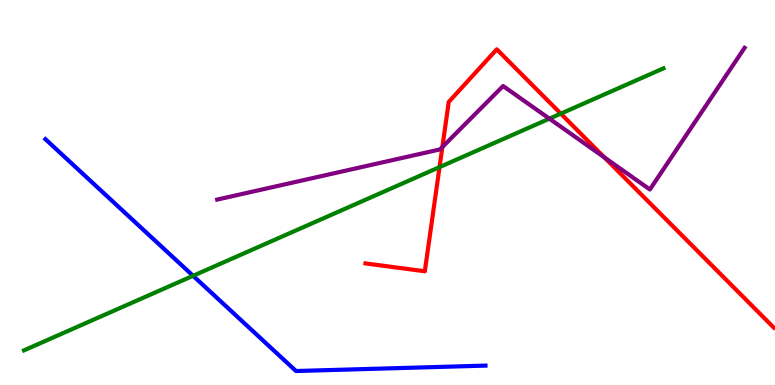[{'lines': ['blue', 'red'], 'intersections': []}, {'lines': ['green', 'red'], 'intersections': [{'x': 5.67, 'y': 5.66}, {'x': 7.24, 'y': 7.05}]}, {'lines': ['purple', 'red'], 'intersections': [{'x': 5.71, 'y': 6.18}, {'x': 7.8, 'y': 5.91}]}, {'lines': ['blue', 'green'], 'intersections': [{'x': 2.49, 'y': 2.84}]}, {'lines': ['blue', 'purple'], 'intersections': []}, {'lines': ['green', 'purple'], 'intersections': [{'x': 7.09, 'y': 6.92}]}]